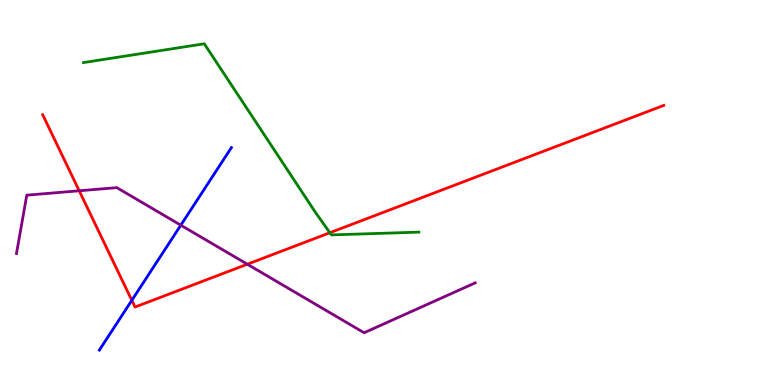[{'lines': ['blue', 'red'], 'intersections': [{'x': 1.7, 'y': 2.2}]}, {'lines': ['green', 'red'], 'intersections': [{'x': 4.26, 'y': 3.96}]}, {'lines': ['purple', 'red'], 'intersections': [{'x': 1.02, 'y': 5.04}, {'x': 3.19, 'y': 3.14}]}, {'lines': ['blue', 'green'], 'intersections': []}, {'lines': ['blue', 'purple'], 'intersections': [{'x': 2.33, 'y': 4.15}]}, {'lines': ['green', 'purple'], 'intersections': []}]